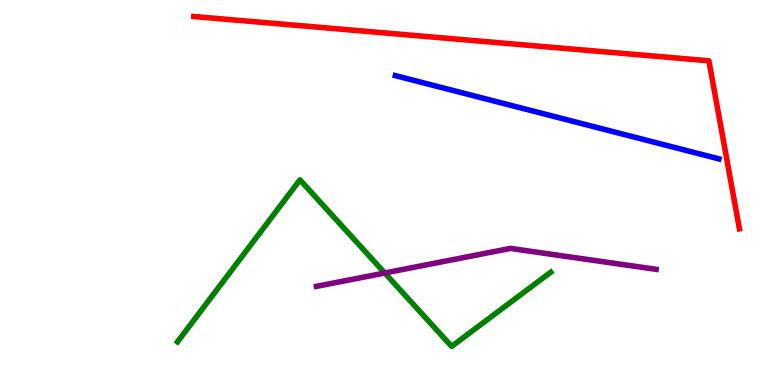[{'lines': ['blue', 'red'], 'intersections': []}, {'lines': ['green', 'red'], 'intersections': []}, {'lines': ['purple', 'red'], 'intersections': []}, {'lines': ['blue', 'green'], 'intersections': []}, {'lines': ['blue', 'purple'], 'intersections': []}, {'lines': ['green', 'purple'], 'intersections': [{'x': 4.96, 'y': 2.91}]}]